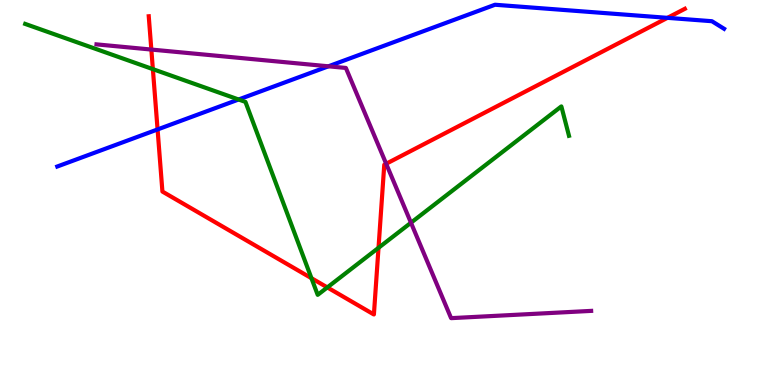[{'lines': ['blue', 'red'], 'intersections': [{'x': 2.03, 'y': 6.64}, {'x': 8.61, 'y': 9.54}]}, {'lines': ['green', 'red'], 'intersections': [{'x': 1.97, 'y': 8.2}, {'x': 4.02, 'y': 2.77}, {'x': 4.22, 'y': 2.53}, {'x': 4.88, 'y': 3.56}]}, {'lines': ['purple', 'red'], 'intersections': [{'x': 1.95, 'y': 8.71}, {'x': 4.98, 'y': 5.75}]}, {'lines': ['blue', 'green'], 'intersections': [{'x': 3.08, 'y': 7.42}]}, {'lines': ['blue', 'purple'], 'intersections': [{'x': 4.24, 'y': 8.28}]}, {'lines': ['green', 'purple'], 'intersections': [{'x': 5.3, 'y': 4.22}]}]